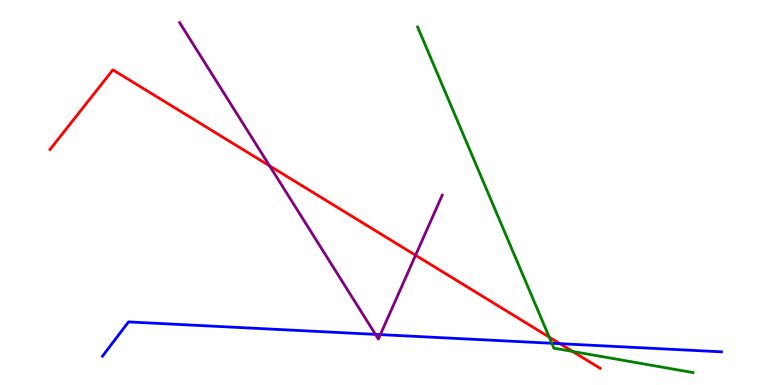[{'lines': ['blue', 'red'], 'intersections': [{'x': 7.22, 'y': 1.07}]}, {'lines': ['green', 'red'], 'intersections': [{'x': 7.09, 'y': 1.24}, {'x': 7.39, 'y': 0.871}]}, {'lines': ['purple', 'red'], 'intersections': [{'x': 3.48, 'y': 5.69}, {'x': 5.36, 'y': 3.37}]}, {'lines': ['blue', 'green'], 'intersections': [{'x': 7.12, 'y': 1.08}]}, {'lines': ['blue', 'purple'], 'intersections': [{'x': 4.84, 'y': 1.32}, {'x': 4.91, 'y': 1.31}]}, {'lines': ['green', 'purple'], 'intersections': []}]